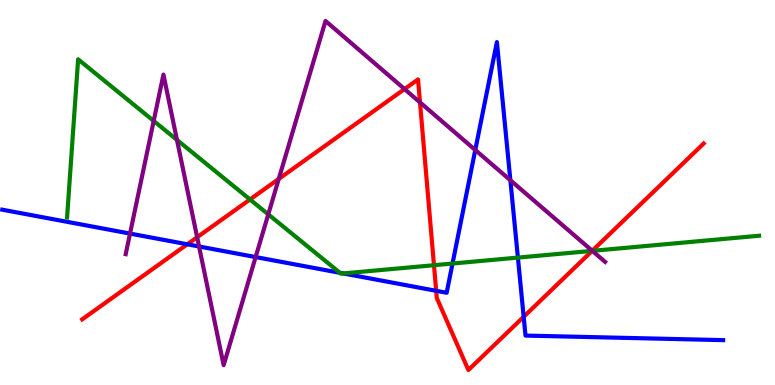[{'lines': ['blue', 'red'], 'intersections': [{'x': 2.42, 'y': 3.66}, {'x': 5.63, 'y': 2.45}, {'x': 6.76, 'y': 1.77}]}, {'lines': ['green', 'red'], 'intersections': [{'x': 3.23, 'y': 4.82}, {'x': 5.6, 'y': 3.11}, {'x': 7.64, 'y': 3.48}]}, {'lines': ['purple', 'red'], 'intersections': [{'x': 2.54, 'y': 3.84}, {'x': 3.6, 'y': 5.35}, {'x': 5.22, 'y': 7.69}, {'x': 5.42, 'y': 7.34}, {'x': 7.64, 'y': 3.49}]}, {'lines': ['blue', 'green'], 'intersections': [{'x': 4.39, 'y': 2.91}, {'x': 4.43, 'y': 2.9}, {'x': 5.84, 'y': 3.16}, {'x': 6.68, 'y': 3.31}]}, {'lines': ['blue', 'purple'], 'intersections': [{'x': 1.68, 'y': 3.93}, {'x': 2.57, 'y': 3.6}, {'x': 3.3, 'y': 3.32}, {'x': 6.13, 'y': 6.1}, {'x': 6.59, 'y': 5.32}]}, {'lines': ['green', 'purple'], 'intersections': [{'x': 1.98, 'y': 6.86}, {'x': 2.28, 'y': 6.37}, {'x': 3.46, 'y': 4.43}, {'x': 7.64, 'y': 3.48}]}]